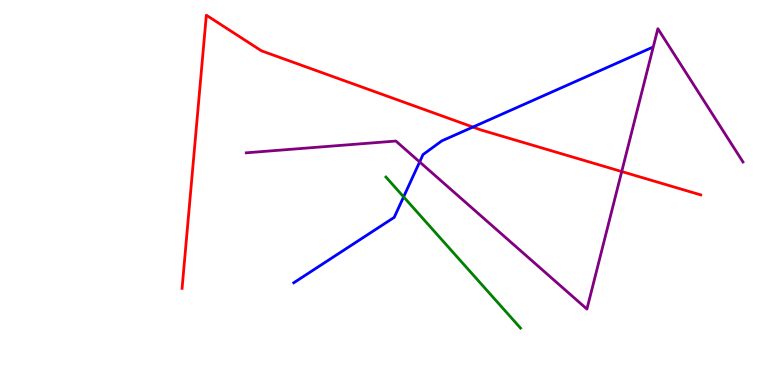[{'lines': ['blue', 'red'], 'intersections': [{'x': 6.1, 'y': 6.7}]}, {'lines': ['green', 'red'], 'intersections': []}, {'lines': ['purple', 'red'], 'intersections': [{'x': 8.02, 'y': 5.54}]}, {'lines': ['blue', 'green'], 'intersections': [{'x': 5.21, 'y': 4.89}]}, {'lines': ['blue', 'purple'], 'intersections': [{'x': 5.41, 'y': 5.79}]}, {'lines': ['green', 'purple'], 'intersections': []}]